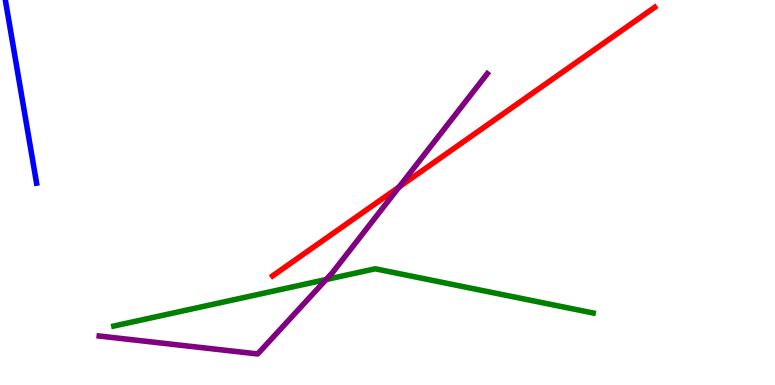[{'lines': ['blue', 'red'], 'intersections': []}, {'lines': ['green', 'red'], 'intersections': []}, {'lines': ['purple', 'red'], 'intersections': [{'x': 5.15, 'y': 5.14}]}, {'lines': ['blue', 'green'], 'intersections': []}, {'lines': ['blue', 'purple'], 'intersections': []}, {'lines': ['green', 'purple'], 'intersections': [{'x': 4.21, 'y': 2.74}]}]